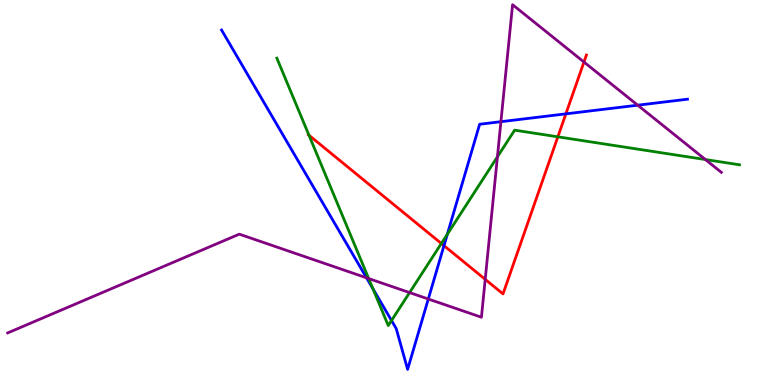[{'lines': ['blue', 'red'], 'intersections': [{'x': 5.73, 'y': 3.62}, {'x': 7.3, 'y': 7.04}]}, {'lines': ['green', 'red'], 'intersections': [{'x': 3.99, 'y': 6.49}, {'x': 5.69, 'y': 3.68}, {'x': 7.2, 'y': 6.45}]}, {'lines': ['purple', 'red'], 'intersections': [{'x': 6.26, 'y': 2.74}, {'x': 7.54, 'y': 8.39}]}, {'lines': ['blue', 'green'], 'intersections': [{'x': 4.81, 'y': 2.5}, {'x': 5.05, 'y': 1.67}, {'x': 5.77, 'y': 3.92}]}, {'lines': ['blue', 'purple'], 'intersections': [{'x': 4.73, 'y': 2.78}, {'x': 5.53, 'y': 2.23}, {'x': 6.46, 'y': 6.84}, {'x': 8.23, 'y': 7.27}]}, {'lines': ['green', 'purple'], 'intersections': [{'x': 4.76, 'y': 2.76}, {'x': 5.28, 'y': 2.4}, {'x': 6.42, 'y': 5.93}, {'x': 9.1, 'y': 5.86}]}]